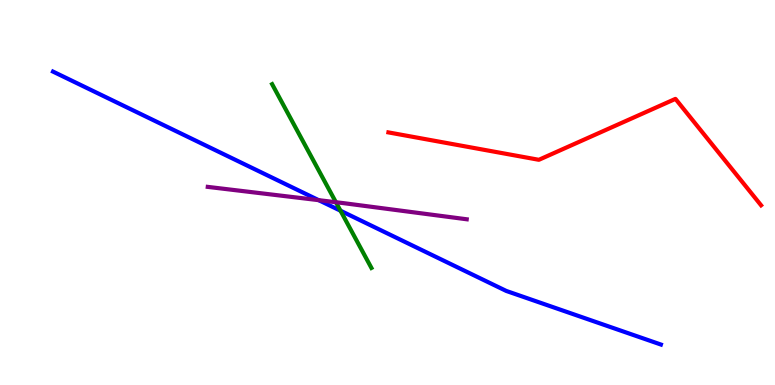[{'lines': ['blue', 'red'], 'intersections': []}, {'lines': ['green', 'red'], 'intersections': []}, {'lines': ['purple', 'red'], 'intersections': []}, {'lines': ['blue', 'green'], 'intersections': [{'x': 4.39, 'y': 4.53}]}, {'lines': ['blue', 'purple'], 'intersections': [{'x': 4.11, 'y': 4.8}]}, {'lines': ['green', 'purple'], 'intersections': [{'x': 4.33, 'y': 4.75}]}]